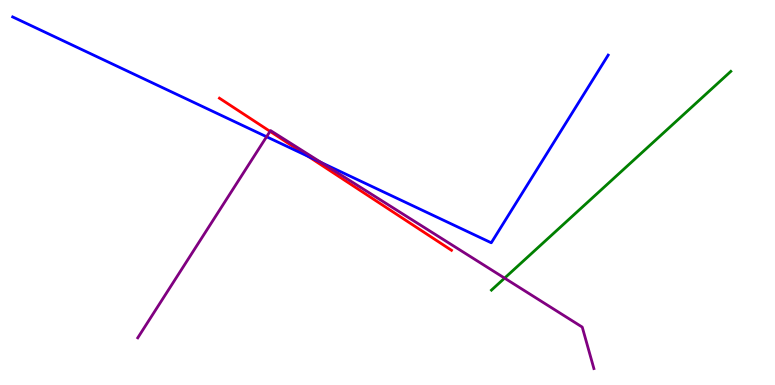[{'lines': ['blue', 'red'], 'intersections': [{'x': 3.98, 'y': 5.94}]}, {'lines': ['green', 'red'], 'intersections': []}, {'lines': ['purple', 'red'], 'intersections': [{'x': 3.48, 'y': 6.59}]}, {'lines': ['blue', 'green'], 'intersections': []}, {'lines': ['blue', 'purple'], 'intersections': [{'x': 3.44, 'y': 6.45}, {'x': 4.15, 'y': 5.78}]}, {'lines': ['green', 'purple'], 'intersections': [{'x': 6.51, 'y': 2.78}]}]